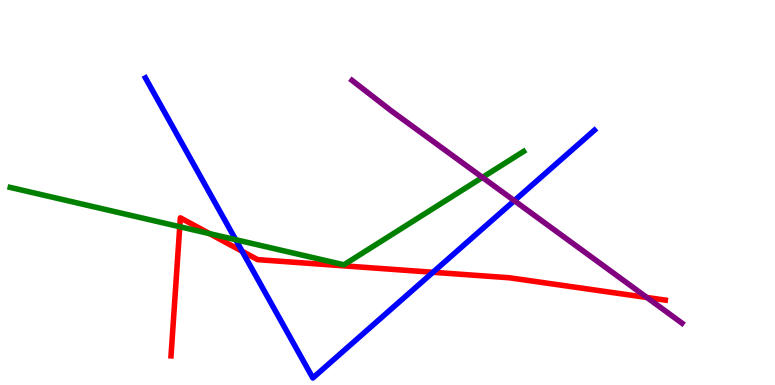[{'lines': ['blue', 'red'], 'intersections': [{'x': 3.12, 'y': 3.47}, {'x': 5.59, 'y': 2.93}]}, {'lines': ['green', 'red'], 'intersections': [{'x': 2.32, 'y': 4.11}, {'x': 2.7, 'y': 3.93}]}, {'lines': ['purple', 'red'], 'intersections': [{'x': 8.35, 'y': 2.27}]}, {'lines': ['blue', 'green'], 'intersections': [{'x': 3.04, 'y': 3.77}]}, {'lines': ['blue', 'purple'], 'intersections': [{'x': 6.64, 'y': 4.79}]}, {'lines': ['green', 'purple'], 'intersections': [{'x': 6.22, 'y': 5.39}]}]